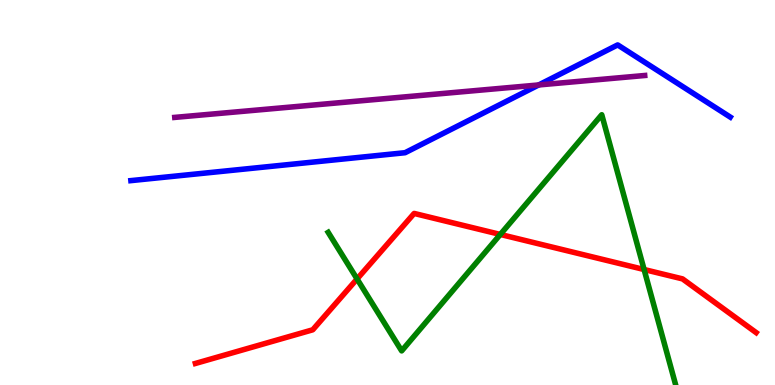[{'lines': ['blue', 'red'], 'intersections': []}, {'lines': ['green', 'red'], 'intersections': [{'x': 4.61, 'y': 2.75}, {'x': 6.46, 'y': 3.91}, {'x': 8.31, 'y': 3.0}]}, {'lines': ['purple', 'red'], 'intersections': []}, {'lines': ['blue', 'green'], 'intersections': []}, {'lines': ['blue', 'purple'], 'intersections': [{'x': 6.95, 'y': 7.79}]}, {'lines': ['green', 'purple'], 'intersections': []}]